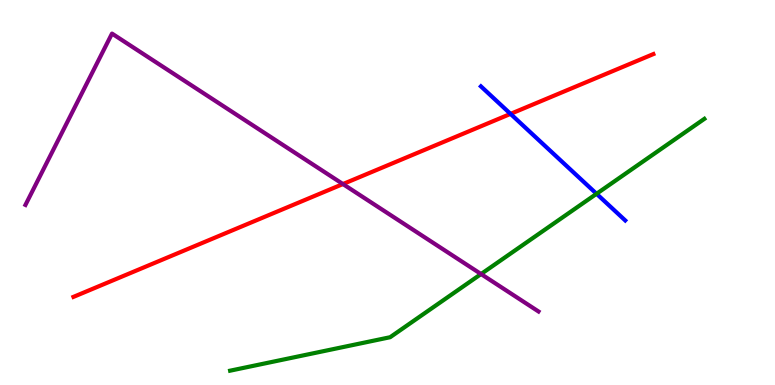[{'lines': ['blue', 'red'], 'intersections': [{'x': 6.59, 'y': 7.04}]}, {'lines': ['green', 'red'], 'intersections': []}, {'lines': ['purple', 'red'], 'intersections': [{'x': 4.43, 'y': 5.22}]}, {'lines': ['blue', 'green'], 'intersections': [{'x': 7.7, 'y': 4.97}]}, {'lines': ['blue', 'purple'], 'intersections': []}, {'lines': ['green', 'purple'], 'intersections': [{'x': 6.21, 'y': 2.88}]}]